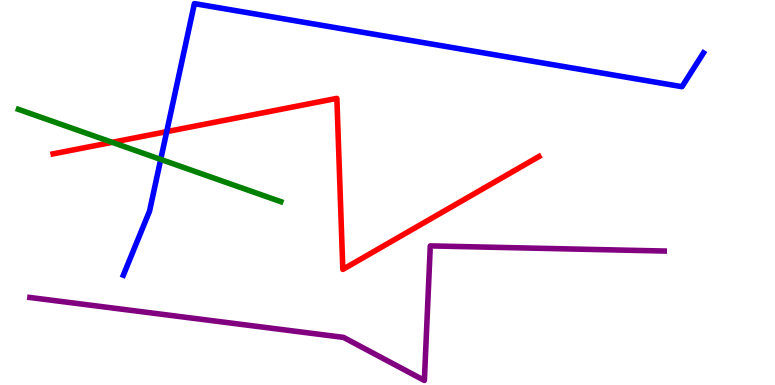[{'lines': ['blue', 'red'], 'intersections': [{'x': 2.15, 'y': 6.58}]}, {'lines': ['green', 'red'], 'intersections': [{'x': 1.45, 'y': 6.3}]}, {'lines': ['purple', 'red'], 'intersections': []}, {'lines': ['blue', 'green'], 'intersections': [{'x': 2.07, 'y': 5.86}]}, {'lines': ['blue', 'purple'], 'intersections': []}, {'lines': ['green', 'purple'], 'intersections': []}]